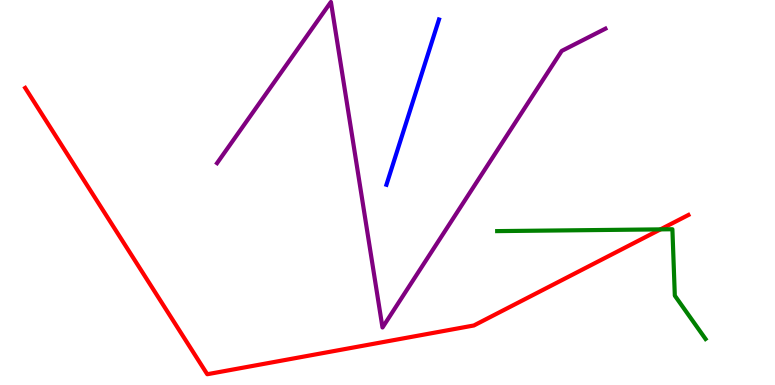[{'lines': ['blue', 'red'], 'intersections': []}, {'lines': ['green', 'red'], 'intersections': [{'x': 8.52, 'y': 4.04}]}, {'lines': ['purple', 'red'], 'intersections': []}, {'lines': ['blue', 'green'], 'intersections': []}, {'lines': ['blue', 'purple'], 'intersections': []}, {'lines': ['green', 'purple'], 'intersections': []}]